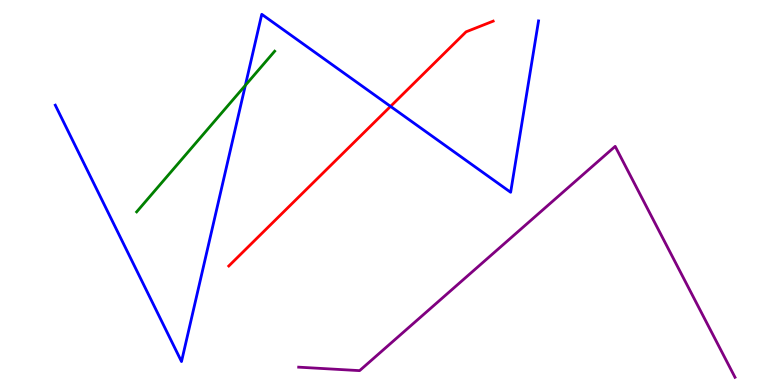[{'lines': ['blue', 'red'], 'intersections': [{'x': 5.04, 'y': 7.24}]}, {'lines': ['green', 'red'], 'intersections': []}, {'lines': ['purple', 'red'], 'intersections': []}, {'lines': ['blue', 'green'], 'intersections': [{'x': 3.17, 'y': 7.78}]}, {'lines': ['blue', 'purple'], 'intersections': []}, {'lines': ['green', 'purple'], 'intersections': []}]